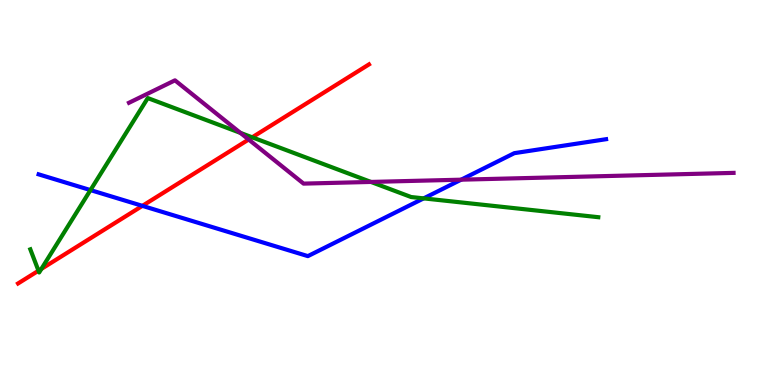[{'lines': ['blue', 'red'], 'intersections': [{'x': 1.84, 'y': 4.65}]}, {'lines': ['green', 'red'], 'intersections': [{'x': 0.497, 'y': 2.97}, {'x': 0.534, 'y': 3.02}, {'x': 3.25, 'y': 6.43}]}, {'lines': ['purple', 'red'], 'intersections': [{'x': 3.21, 'y': 6.38}]}, {'lines': ['blue', 'green'], 'intersections': [{'x': 1.17, 'y': 5.06}, {'x': 5.47, 'y': 4.85}]}, {'lines': ['blue', 'purple'], 'intersections': [{'x': 5.95, 'y': 5.33}]}, {'lines': ['green', 'purple'], 'intersections': [{'x': 3.1, 'y': 6.55}, {'x': 4.79, 'y': 5.27}]}]